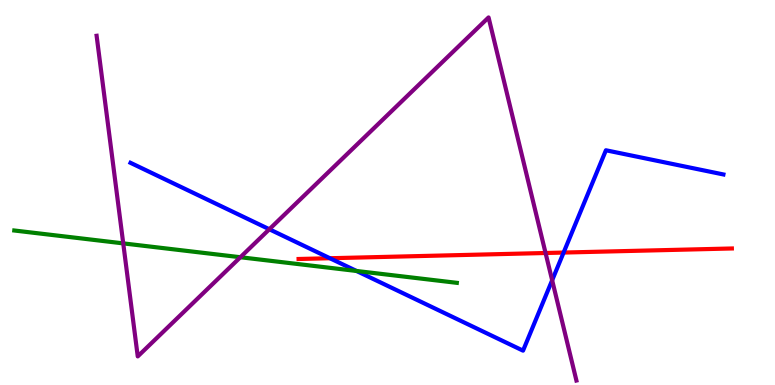[{'lines': ['blue', 'red'], 'intersections': [{'x': 4.26, 'y': 3.29}, {'x': 7.27, 'y': 3.44}]}, {'lines': ['green', 'red'], 'intersections': []}, {'lines': ['purple', 'red'], 'intersections': [{'x': 7.04, 'y': 3.43}]}, {'lines': ['blue', 'green'], 'intersections': [{'x': 4.6, 'y': 2.96}]}, {'lines': ['blue', 'purple'], 'intersections': [{'x': 3.48, 'y': 4.05}, {'x': 7.12, 'y': 2.72}]}, {'lines': ['green', 'purple'], 'intersections': [{'x': 1.59, 'y': 3.68}, {'x': 3.1, 'y': 3.32}]}]